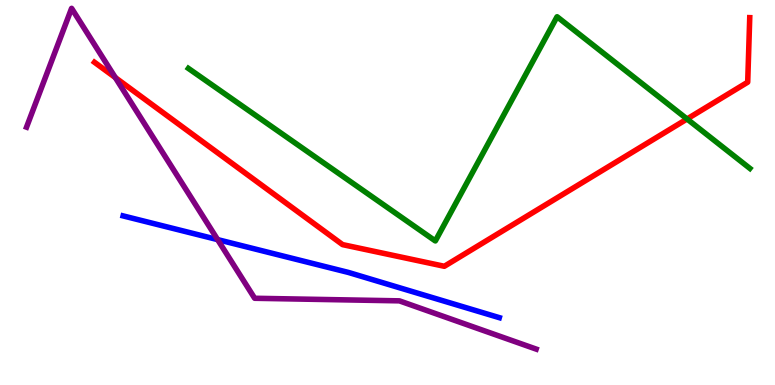[{'lines': ['blue', 'red'], 'intersections': []}, {'lines': ['green', 'red'], 'intersections': [{'x': 8.87, 'y': 6.91}]}, {'lines': ['purple', 'red'], 'intersections': [{'x': 1.49, 'y': 7.98}]}, {'lines': ['blue', 'green'], 'intersections': []}, {'lines': ['blue', 'purple'], 'intersections': [{'x': 2.81, 'y': 3.78}]}, {'lines': ['green', 'purple'], 'intersections': []}]